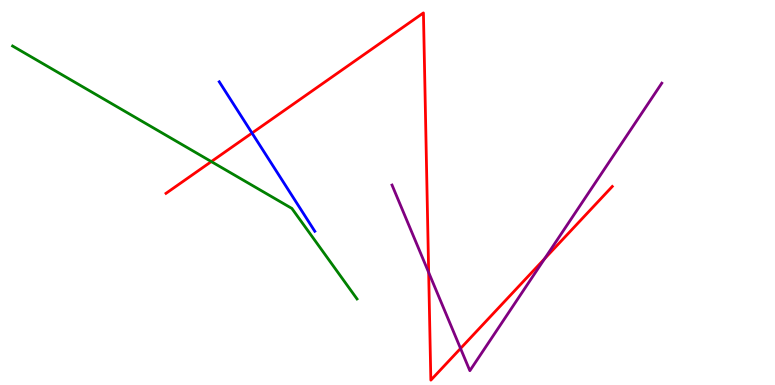[{'lines': ['blue', 'red'], 'intersections': [{'x': 3.25, 'y': 6.54}]}, {'lines': ['green', 'red'], 'intersections': [{'x': 2.73, 'y': 5.8}]}, {'lines': ['purple', 'red'], 'intersections': [{'x': 5.53, 'y': 2.92}, {'x': 5.94, 'y': 0.949}, {'x': 7.03, 'y': 3.28}]}, {'lines': ['blue', 'green'], 'intersections': []}, {'lines': ['blue', 'purple'], 'intersections': []}, {'lines': ['green', 'purple'], 'intersections': []}]